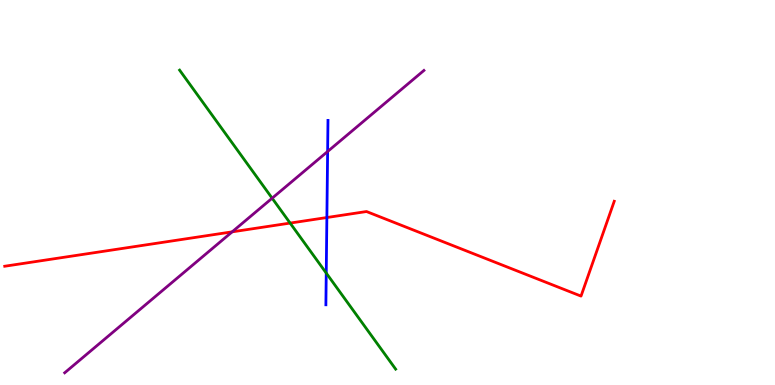[{'lines': ['blue', 'red'], 'intersections': [{'x': 4.22, 'y': 4.35}]}, {'lines': ['green', 'red'], 'intersections': [{'x': 3.74, 'y': 4.21}]}, {'lines': ['purple', 'red'], 'intersections': [{'x': 3.0, 'y': 3.98}]}, {'lines': ['blue', 'green'], 'intersections': [{'x': 4.21, 'y': 2.91}]}, {'lines': ['blue', 'purple'], 'intersections': [{'x': 4.23, 'y': 6.06}]}, {'lines': ['green', 'purple'], 'intersections': [{'x': 3.51, 'y': 4.85}]}]